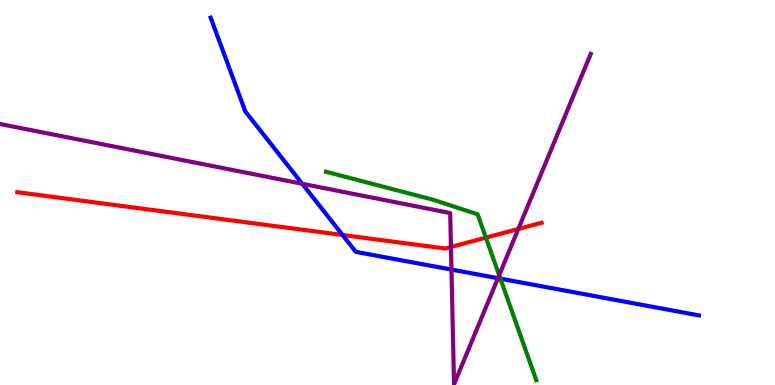[{'lines': ['blue', 'red'], 'intersections': [{'x': 4.42, 'y': 3.9}]}, {'lines': ['green', 'red'], 'intersections': [{'x': 6.27, 'y': 3.83}]}, {'lines': ['purple', 'red'], 'intersections': [{'x': 5.82, 'y': 3.59}, {'x': 6.69, 'y': 4.05}]}, {'lines': ['blue', 'green'], 'intersections': [{'x': 6.46, 'y': 2.76}]}, {'lines': ['blue', 'purple'], 'intersections': [{'x': 3.9, 'y': 5.23}, {'x': 5.83, 'y': 3.0}, {'x': 6.43, 'y': 2.77}]}, {'lines': ['green', 'purple'], 'intersections': [{'x': 6.44, 'y': 2.85}]}]